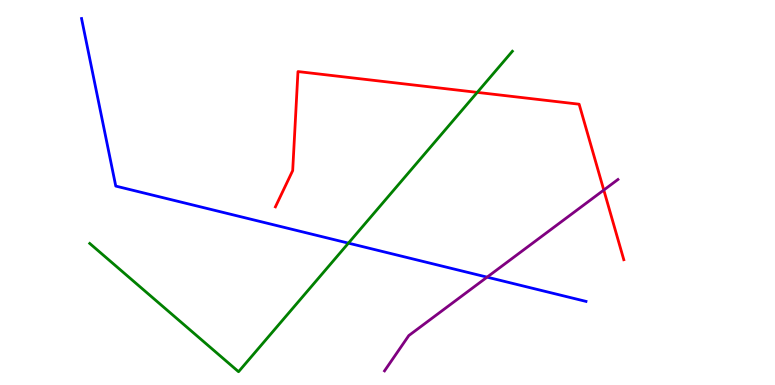[{'lines': ['blue', 'red'], 'intersections': []}, {'lines': ['green', 'red'], 'intersections': [{'x': 6.16, 'y': 7.6}]}, {'lines': ['purple', 'red'], 'intersections': [{'x': 7.79, 'y': 5.06}]}, {'lines': ['blue', 'green'], 'intersections': [{'x': 4.5, 'y': 3.68}]}, {'lines': ['blue', 'purple'], 'intersections': [{'x': 6.29, 'y': 2.8}]}, {'lines': ['green', 'purple'], 'intersections': []}]